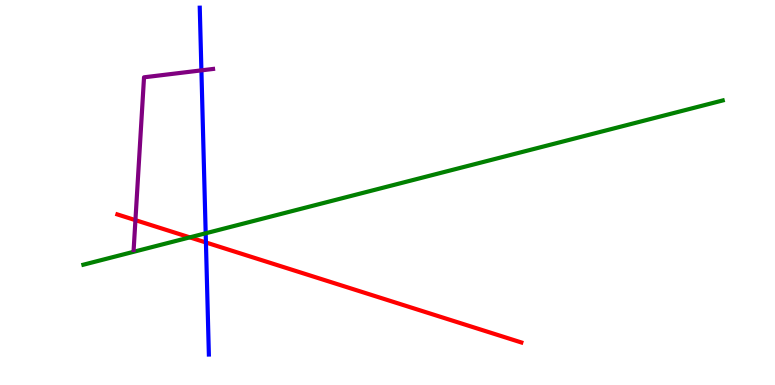[{'lines': ['blue', 'red'], 'intersections': [{'x': 2.66, 'y': 3.7}]}, {'lines': ['green', 'red'], 'intersections': [{'x': 2.45, 'y': 3.83}]}, {'lines': ['purple', 'red'], 'intersections': [{'x': 1.75, 'y': 4.28}]}, {'lines': ['blue', 'green'], 'intersections': [{'x': 2.65, 'y': 3.94}]}, {'lines': ['blue', 'purple'], 'intersections': [{'x': 2.6, 'y': 8.17}]}, {'lines': ['green', 'purple'], 'intersections': []}]